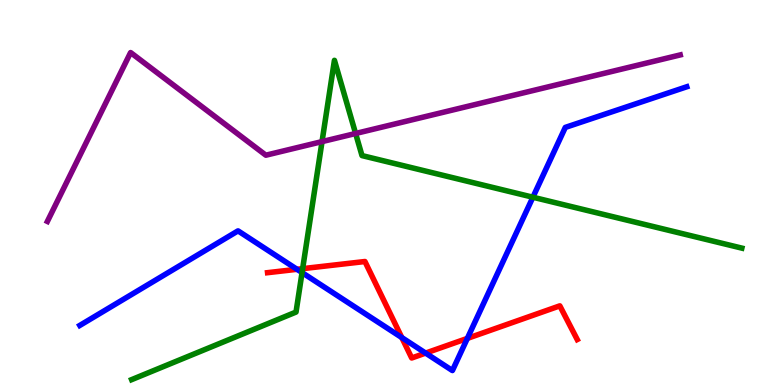[{'lines': ['blue', 'red'], 'intersections': [{'x': 3.83, 'y': 3.01}, {'x': 5.18, 'y': 1.23}, {'x': 5.49, 'y': 0.829}, {'x': 6.03, 'y': 1.21}]}, {'lines': ['green', 'red'], 'intersections': [{'x': 3.91, 'y': 3.02}]}, {'lines': ['purple', 'red'], 'intersections': []}, {'lines': ['blue', 'green'], 'intersections': [{'x': 3.9, 'y': 2.92}, {'x': 6.88, 'y': 4.88}]}, {'lines': ['blue', 'purple'], 'intersections': []}, {'lines': ['green', 'purple'], 'intersections': [{'x': 4.16, 'y': 6.32}, {'x': 4.59, 'y': 6.53}]}]